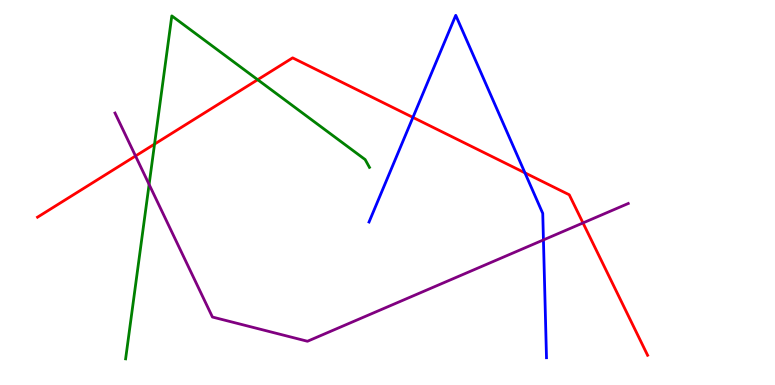[{'lines': ['blue', 'red'], 'intersections': [{'x': 5.33, 'y': 6.95}, {'x': 6.77, 'y': 5.51}]}, {'lines': ['green', 'red'], 'intersections': [{'x': 1.99, 'y': 6.26}, {'x': 3.32, 'y': 7.93}]}, {'lines': ['purple', 'red'], 'intersections': [{'x': 1.75, 'y': 5.95}, {'x': 7.52, 'y': 4.21}]}, {'lines': ['blue', 'green'], 'intersections': []}, {'lines': ['blue', 'purple'], 'intersections': [{'x': 7.01, 'y': 3.77}]}, {'lines': ['green', 'purple'], 'intersections': [{'x': 1.92, 'y': 5.21}]}]